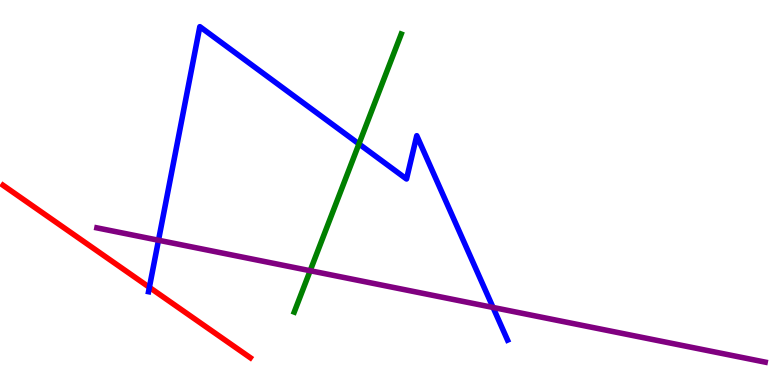[{'lines': ['blue', 'red'], 'intersections': [{'x': 1.93, 'y': 2.54}]}, {'lines': ['green', 'red'], 'intersections': []}, {'lines': ['purple', 'red'], 'intersections': []}, {'lines': ['blue', 'green'], 'intersections': [{'x': 4.63, 'y': 6.26}]}, {'lines': ['blue', 'purple'], 'intersections': [{'x': 2.05, 'y': 3.76}, {'x': 6.36, 'y': 2.01}]}, {'lines': ['green', 'purple'], 'intersections': [{'x': 4.0, 'y': 2.97}]}]